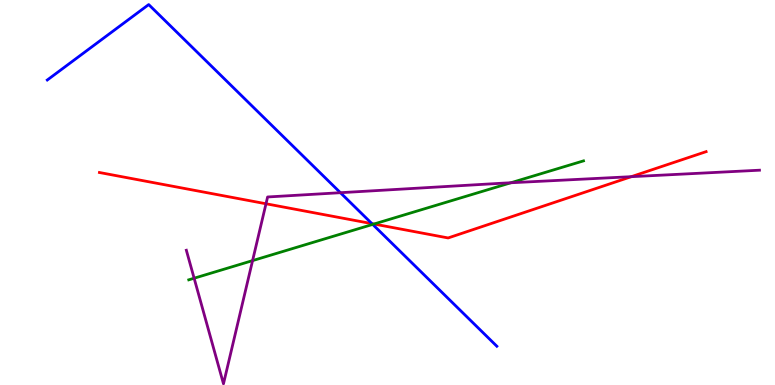[{'lines': ['blue', 'red'], 'intersections': [{'x': 4.8, 'y': 4.19}]}, {'lines': ['green', 'red'], 'intersections': [{'x': 4.83, 'y': 4.18}]}, {'lines': ['purple', 'red'], 'intersections': [{'x': 3.43, 'y': 4.71}, {'x': 8.15, 'y': 5.41}]}, {'lines': ['blue', 'green'], 'intersections': [{'x': 4.81, 'y': 4.17}]}, {'lines': ['blue', 'purple'], 'intersections': [{'x': 4.39, 'y': 4.99}]}, {'lines': ['green', 'purple'], 'intersections': [{'x': 2.5, 'y': 2.77}, {'x': 3.26, 'y': 3.23}, {'x': 6.59, 'y': 5.25}]}]